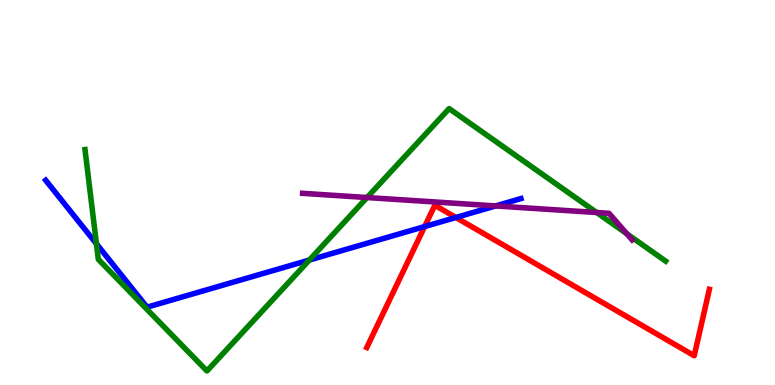[{'lines': ['blue', 'red'], 'intersections': [{'x': 5.48, 'y': 4.12}, {'x': 5.88, 'y': 4.35}]}, {'lines': ['green', 'red'], 'intersections': []}, {'lines': ['purple', 'red'], 'intersections': []}, {'lines': ['blue', 'green'], 'intersections': [{'x': 1.24, 'y': 3.67}, {'x': 3.99, 'y': 3.25}]}, {'lines': ['blue', 'purple'], 'intersections': [{'x': 6.4, 'y': 4.65}]}, {'lines': ['green', 'purple'], 'intersections': [{'x': 4.74, 'y': 4.87}, {'x': 7.7, 'y': 4.48}, {'x': 8.09, 'y': 3.93}]}]